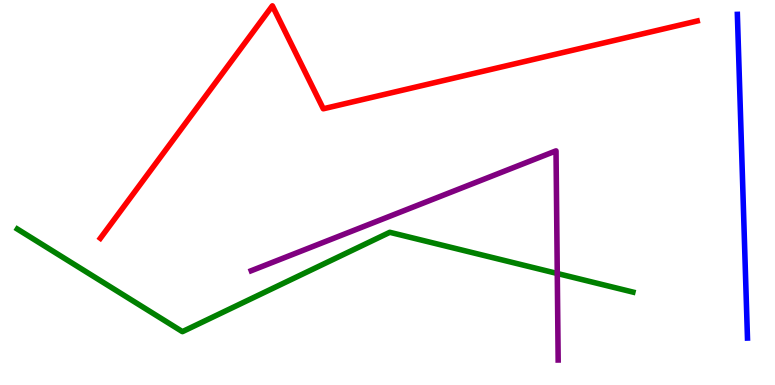[{'lines': ['blue', 'red'], 'intersections': []}, {'lines': ['green', 'red'], 'intersections': []}, {'lines': ['purple', 'red'], 'intersections': []}, {'lines': ['blue', 'green'], 'intersections': []}, {'lines': ['blue', 'purple'], 'intersections': []}, {'lines': ['green', 'purple'], 'intersections': [{'x': 7.19, 'y': 2.9}]}]